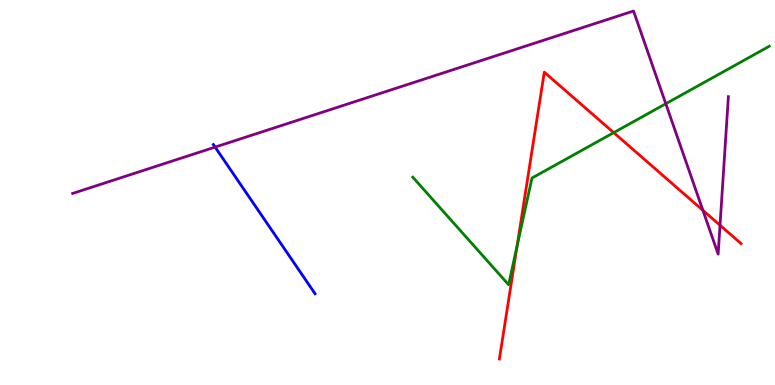[{'lines': ['blue', 'red'], 'intersections': []}, {'lines': ['green', 'red'], 'intersections': [{'x': 6.67, 'y': 3.61}, {'x': 7.92, 'y': 6.55}]}, {'lines': ['purple', 'red'], 'intersections': [{'x': 9.07, 'y': 4.54}, {'x': 9.29, 'y': 4.15}]}, {'lines': ['blue', 'green'], 'intersections': []}, {'lines': ['blue', 'purple'], 'intersections': [{'x': 2.78, 'y': 6.18}]}, {'lines': ['green', 'purple'], 'intersections': [{'x': 8.59, 'y': 7.31}]}]